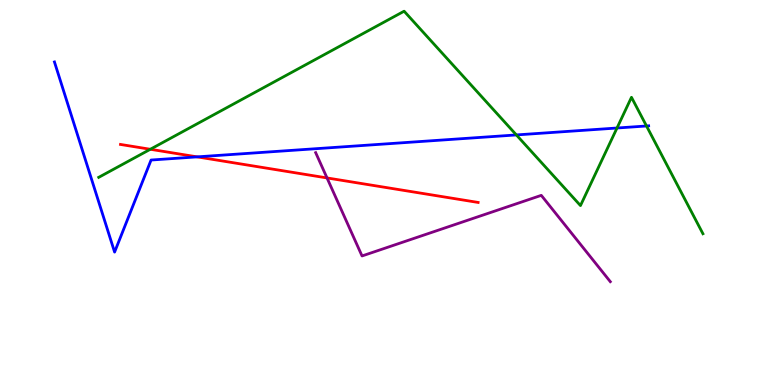[{'lines': ['blue', 'red'], 'intersections': [{'x': 2.54, 'y': 5.93}]}, {'lines': ['green', 'red'], 'intersections': [{'x': 1.94, 'y': 6.12}]}, {'lines': ['purple', 'red'], 'intersections': [{'x': 4.22, 'y': 5.38}]}, {'lines': ['blue', 'green'], 'intersections': [{'x': 6.66, 'y': 6.5}, {'x': 7.96, 'y': 6.68}, {'x': 8.34, 'y': 6.73}]}, {'lines': ['blue', 'purple'], 'intersections': []}, {'lines': ['green', 'purple'], 'intersections': []}]